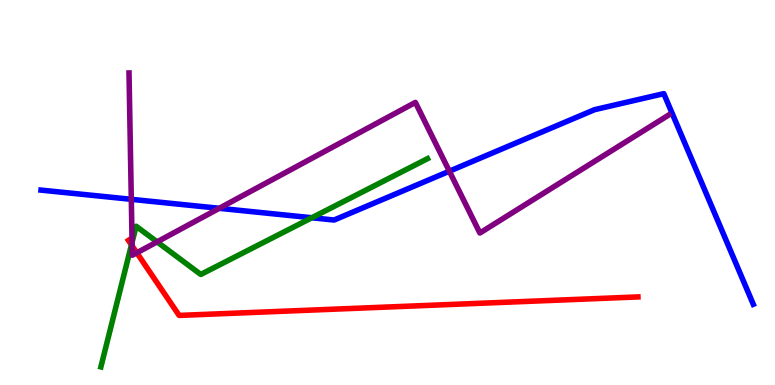[{'lines': ['blue', 'red'], 'intersections': []}, {'lines': ['green', 'red'], 'intersections': [{'x': 1.7, 'y': 3.64}]}, {'lines': ['purple', 'red'], 'intersections': [{'x': 1.71, 'y': 3.61}, {'x': 1.77, 'y': 3.43}]}, {'lines': ['blue', 'green'], 'intersections': [{'x': 4.02, 'y': 4.34}]}, {'lines': ['blue', 'purple'], 'intersections': [{'x': 1.69, 'y': 4.82}, {'x': 2.83, 'y': 4.59}, {'x': 5.8, 'y': 5.55}]}, {'lines': ['green', 'purple'], 'intersections': [{'x': 1.7, 'y': 3.71}, {'x': 2.03, 'y': 3.72}]}]